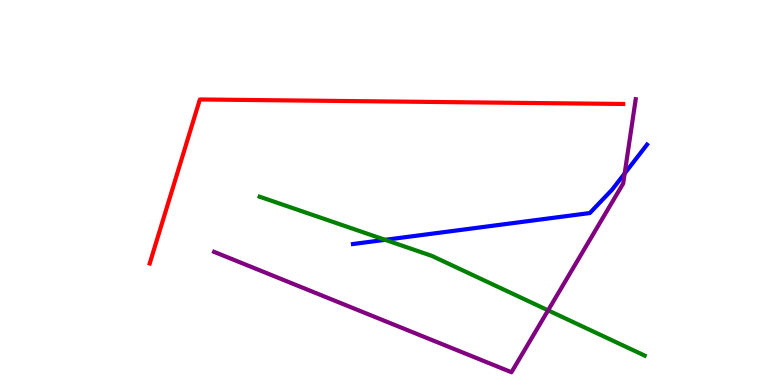[{'lines': ['blue', 'red'], 'intersections': []}, {'lines': ['green', 'red'], 'intersections': []}, {'lines': ['purple', 'red'], 'intersections': []}, {'lines': ['blue', 'green'], 'intersections': [{'x': 4.97, 'y': 3.77}]}, {'lines': ['blue', 'purple'], 'intersections': [{'x': 8.06, 'y': 5.49}]}, {'lines': ['green', 'purple'], 'intersections': [{'x': 7.07, 'y': 1.94}]}]